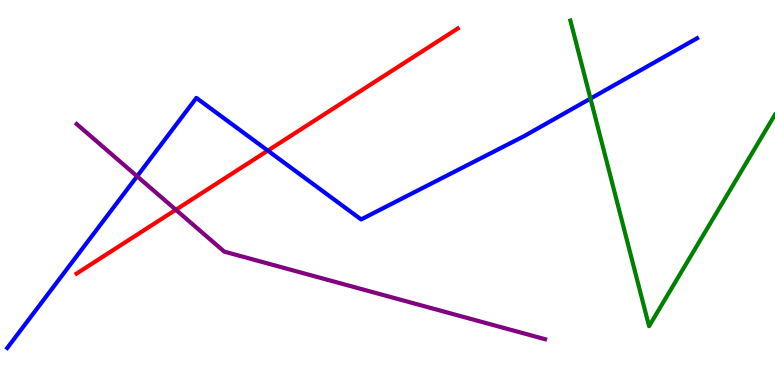[{'lines': ['blue', 'red'], 'intersections': [{'x': 3.46, 'y': 6.09}]}, {'lines': ['green', 'red'], 'intersections': []}, {'lines': ['purple', 'red'], 'intersections': [{'x': 2.27, 'y': 4.55}]}, {'lines': ['blue', 'green'], 'intersections': [{'x': 7.62, 'y': 7.44}]}, {'lines': ['blue', 'purple'], 'intersections': [{'x': 1.77, 'y': 5.42}]}, {'lines': ['green', 'purple'], 'intersections': []}]